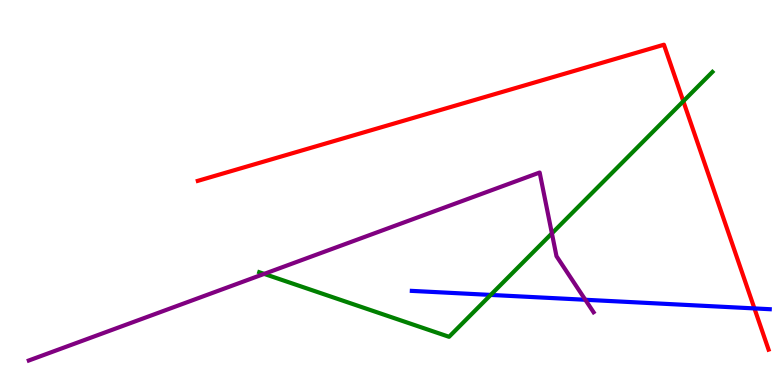[{'lines': ['blue', 'red'], 'intersections': [{'x': 9.73, 'y': 1.99}]}, {'lines': ['green', 'red'], 'intersections': [{'x': 8.82, 'y': 7.37}]}, {'lines': ['purple', 'red'], 'intersections': []}, {'lines': ['blue', 'green'], 'intersections': [{'x': 6.33, 'y': 2.34}]}, {'lines': ['blue', 'purple'], 'intersections': [{'x': 7.55, 'y': 2.21}]}, {'lines': ['green', 'purple'], 'intersections': [{'x': 3.41, 'y': 2.89}, {'x': 7.12, 'y': 3.94}]}]